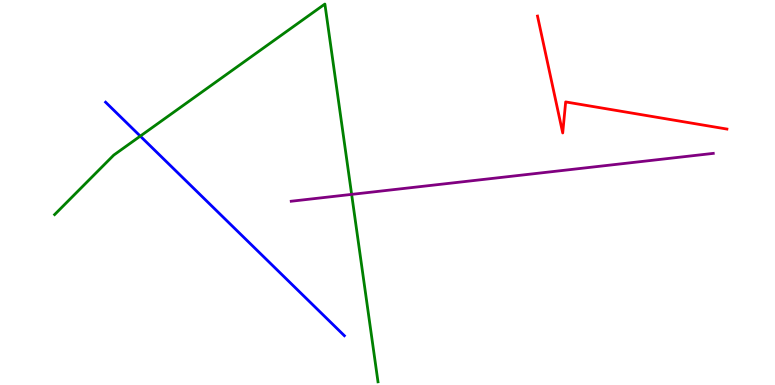[{'lines': ['blue', 'red'], 'intersections': []}, {'lines': ['green', 'red'], 'intersections': []}, {'lines': ['purple', 'red'], 'intersections': []}, {'lines': ['blue', 'green'], 'intersections': [{'x': 1.81, 'y': 6.46}]}, {'lines': ['blue', 'purple'], 'intersections': []}, {'lines': ['green', 'purple'], 'intersections': [{'x': 4.54, 'y': 4.95}]}]